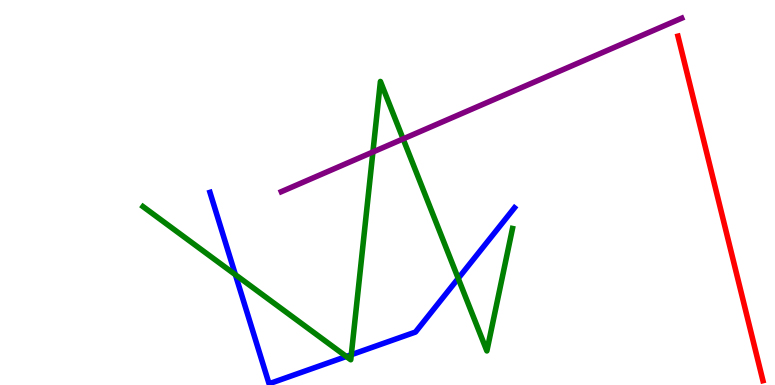[{'lines': ['blue', 'red'], 'intersections': []}, {'lines': ['green', 'red'], 'intersections': []}, {'lines': ['purple', 'red'], 'intersections': []}, {'lines': ['blue', 'green'], 'intersections': [{'x': 3.04, 'y': 2.86}, {'x': 4.47, 'y': 0.741}, {'x': 4.53, 'y': 0.786}, {'x': 5.91, 'y': 2.77}]}, {'lines': ['blue', 'purple'], 'intersections': []}, {'lines': ['green', 'purple'], 'intersections': [{'x': 4.81, 'y': 6.05}, {'x': 5.2, 'y': 6.39}]}]